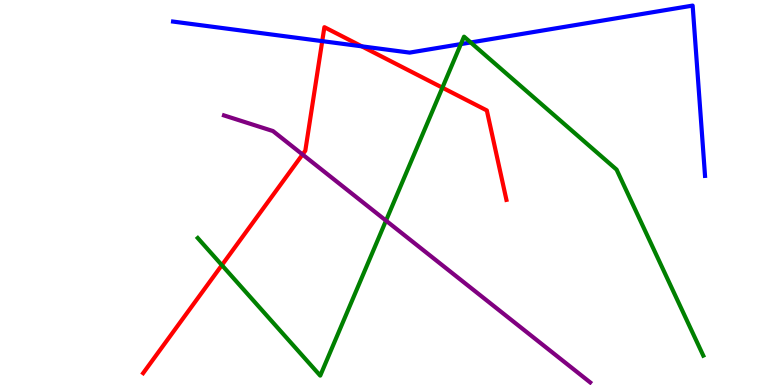[{'lines': ['blue', 'red'], 'intersections': [{'x': 4.16, 'y': 8.93}, {'x': 4.67, 'y': 8.8}]}, {'lines': ['green', 'red'], 'intersections': [{'x': 2.86, 'y': 3.11}, {'x': 5.71, 'y': 7.72}]}, {'lines': ['purple', 'red'], 'intersections': [{'x': 3.9, 'y': 5.99}]}, {'lines': ['blue', 'green'], 'intersections': [{'x': 5.95, 'y': 8.85}, {'x': 6.07, 'y': 8.9}]}, {'lines': ['blue', 'purple'], 'intersections': []}, {'lines': ['green', 'purple'], 'intersections': [{'x': 4.98, 'y': 4.27}]}]